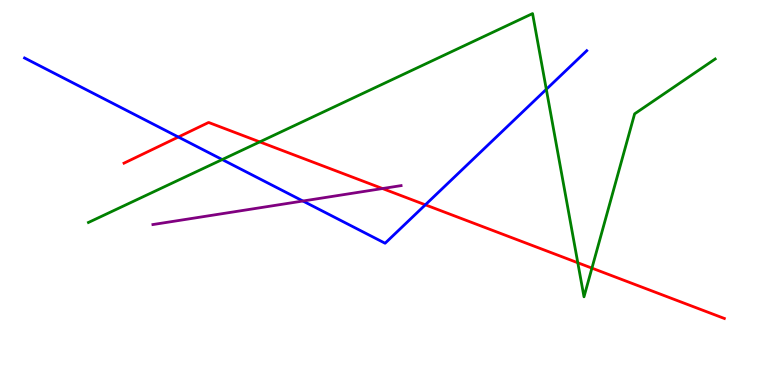[{'lines': ['blue', 'red'], 'intersections': [{'x': 2.3, 'y': 6.44}, {'x': 5.49, 'y': 4.68}]}, {'lines': ['green', 'red'], 'intersections': [{'x': 3.35, 'y': 6.31}, {'x': 7.46, 'y': 3.18}, {'x': 7.64, 'y': 3.04}]}, {'lines': ['purple', 'red'], 'intersections': [{'x': 4.94, 'y': 5.1}]}, {'lines': ['blue', 'green'], 'intersections': [{'x': 2.87, 'y': 5.86}, {'x': 7.05, 'y': 7.68}]}, {'lines': ['blue', 'purple'], 'intersections': [{'x': 3.91, 'y': 4.78}]}, {'lines': ['green', 'purple'], 'intersections': []}]